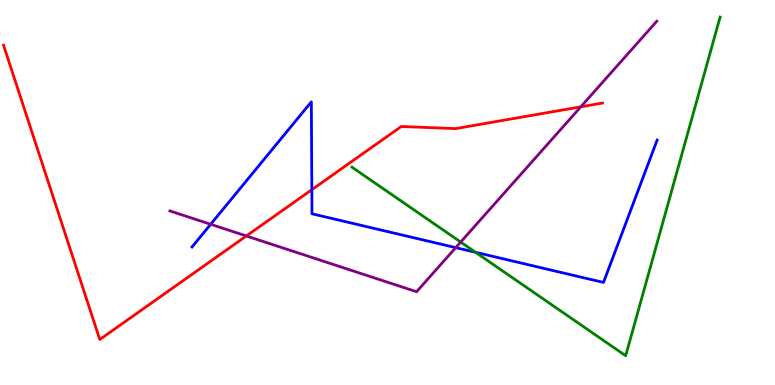[{'lines': ['blue', 'red'], 'intersections': [{'x': 4.02, 'y': 5.07}]}, {'lines': ['green', 'red'], 'intersections': []}, {'lines': ['purple', 'red'], 'intersections': [{'x': 3.18, 'y': 3.87}, {'x': 7.49, 'y': 7.23}]}, {'lines': ['blue', 'green'], 'intersections': [{'x': 6.14, 'y': 3.45}]}, {'lines': ['blue', 'purple'], 'intersections': [{'x': 2.72, 'y': 4.17}, {'x': 5.88, 'y': 3.57}]}, {'lines': ['green', 'purple'], 'intersections': [{'x': 5.94, 'y': 3.71}]}]